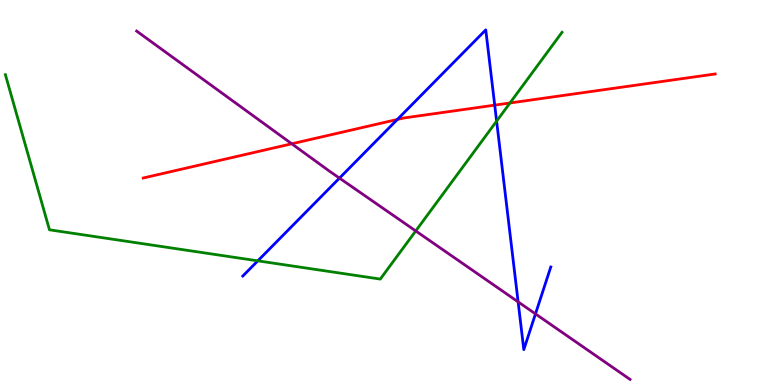[{'lines': ['blue', 'red'], 'intersections': [{'x': 5.13, 'y': 6.9}, {'x': 6.38, 'y': 7.27}]}, {'lines': ['green', 'red'], 'intersections': [{'x': 6.58, 'y': 7.33}]}, {'lines': ['purple', 'red'], 'intersections': [{'x': 3.76, 'y': 6.27}]}, {'lines': ['blue', 'green'], 'intersections': [{'x': 3.33, 'y': 3.22}, {'x': 6.41, 'y': 6.85}]}, {'lines': ['blue', 'purple'], 'intersections': [{'x': 4.38, 'y': 5.37}, {'x': 6.69, 'y': 2.16}, {'x': 6.91, 'y': 1.85}]}, {'lines': ['green', 'purple'], 'intersections': [{'x': 5.36, 'y': 4.0}]}]